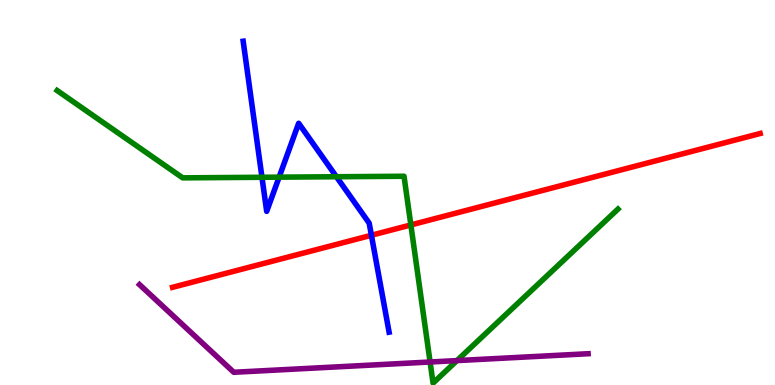[{'lines': ['blue', 'red'], 'intersections': [{'x': 4.79, 'y': 3.89}]}, {'lines': ['green', 'red'], 'intersections': [{'x': 5.3, 'y': 4.16}]}, {'lines': ['purple', 'red'], 'intersections': []}, {'lines': ['blue', 'green'], 'intersections': [{'x': 3.38, 'y': 5.4}, {'x': 3.6, 'y': 5.4}, {'x': 4.34, 'y': 5.41}]}, {'lines': ['blue', 'purple'], 'intersections': []}, {'lines': ['green', 'purple'], 'intersections': [{'x': 5.55, 'y': 0.597}, {'x': 5.9, 'y': 0.634}]}]